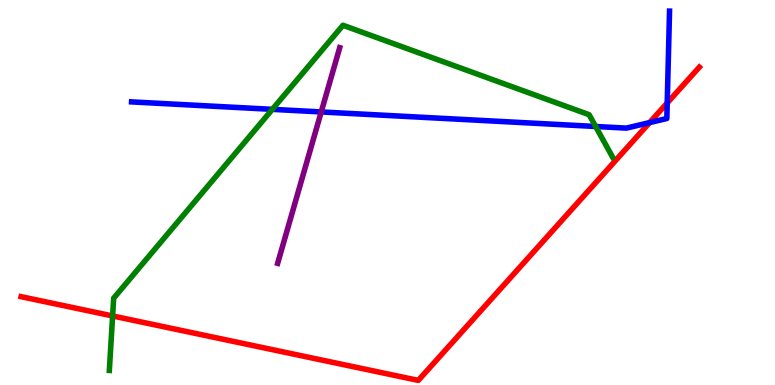[{'lines': ['blue', 'red'], 'intersections': [{'x': 8.38, 'y': 6.82}, {'x': 8.61, 'y': 7.33}]}, {'lines': ['green', 'red'], 'intersections': [{'x': 1.45, 'y': 1.79}]}, {'lines': ['purple', 'red'], 'intersections': []}, {'lines': ['blue', 'green'], 'intersections': [{'x': 3.51, 'y': 7.16}, {'x': 7.69, 'y': 6.71}]}, {'lines': ['blue', 'purple'], 'intersections': [{'x': 4.14, 'y': 7.09}]}, {'lines': ['green', 'purple'], 'intersections': []}]